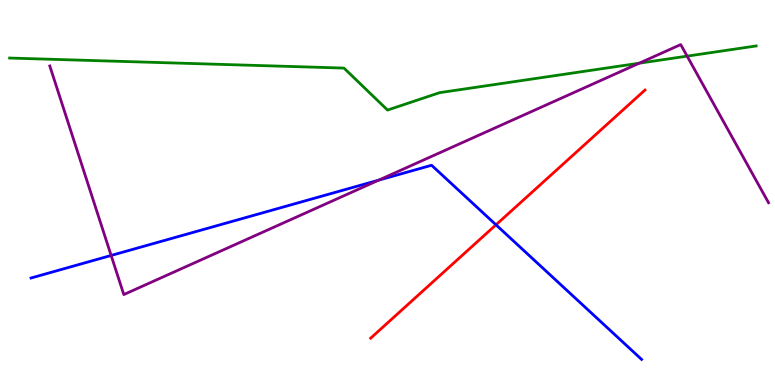[{'lines': ['blue', 'red'], 'intersections': [{'x': 6.4, 'y': 4.16}]}, {'lines': ['green', 'red'], 'intersections': []}, {'lines': ['purple', 'red'], 'intersections': []}, {'lines': ['blue', 'green'], 'intersections': []}, {'lines': ['blue', 'purple'], 'intersections': [{'x': 1.43, 'y': 3.36}, {'x': 4.89, 'y': 5.32}]}, {'lines': ['green', 'purple'], 'intersections': [{'x': 8.25, 'y': 8.36}, {'x': 8.87, 'y': 8.54}]}]